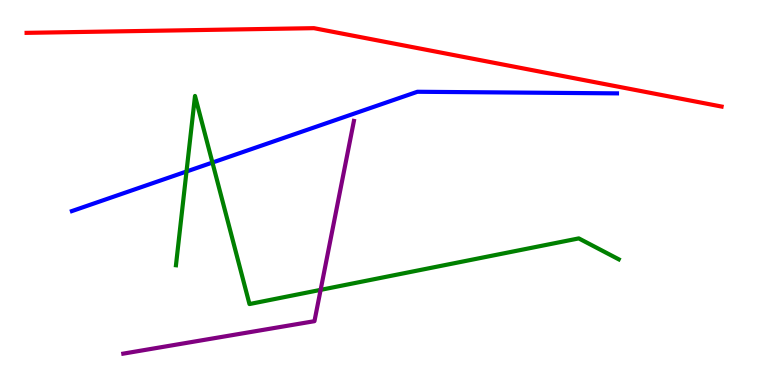[{'lines': ['blue', 'red'], 'intersections': []}, {'lines': ['green', 'red'], 'intersections': []}, {'lines': ['purple', 'red'], 'intersections': []}, {'lines': ['blue', 'green'], 'intersections': [{'x': 2.41, 'y': 5.55}, {'x': 2.74, 'y': 5.78}]}, {'lines': ['blue', 'purple'], 'intersections': []}, {'lines': ['green', 'purple'], 'intersections': [{'x': 4.14, 'y': 2.47}]}]